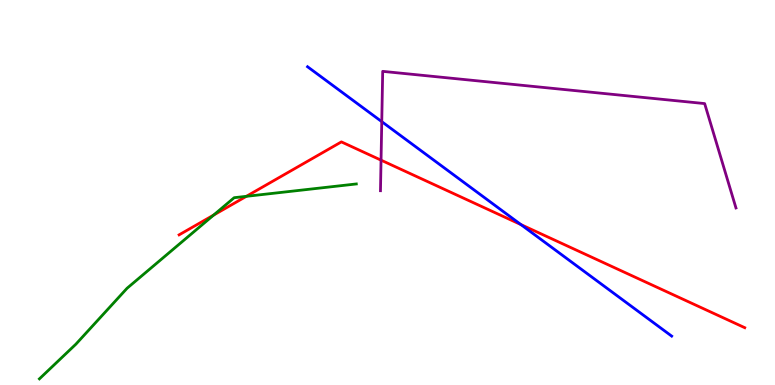[{'lines': ['blue', 'red'], 'intersections': [{'x': 6.72, 'y': 4.17}]}, {'lines': ['green', 'red'], 'intersections': [{'x': 2.76, 'y': 4.41}, {'x': 3.18, 'y': 4.9}]}, {'lines': ['purple', 'red'], 'intersections': [{'x': 4.92, 'y': 5.84}]}, {'lines': ['blue', 'green'], 'intersections': []}, {'lines': ['blue', 'purple'], 'intersections': [{'x': 4.93, 'y': 6.84}]}, {'lines': ['green', 'purple'], 'intersections': []}]